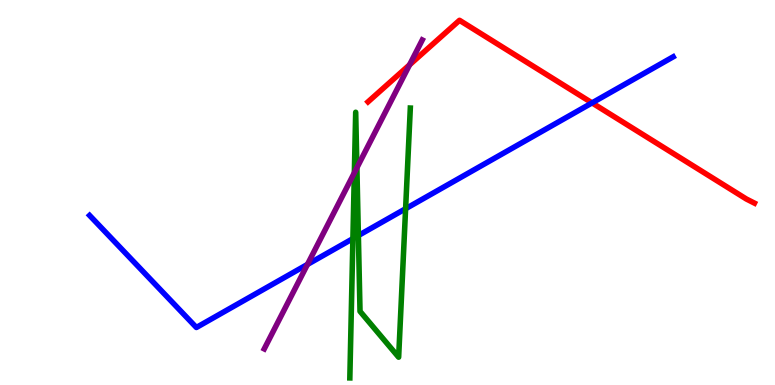[{'lines': ['blue', 'red'], 'intersections': [{'x': 7.64, 'y': 7.33}]}, {'lines': ['green', 'red'], 'intersections': []}, {'lines': ['purple', 'red'], 'intersections': [{'x': 5.28, 'y': 8.32}]}, {'lines': ['blue', 'green'], 'intersections': [{'x': 4.55, 'y': 3.8}, {'x': 4.62, 'y': 3.88}, {'x': 5.23, 'y': 4.58}]}, {'lines': ['blue', 'purple'], 'intersections': [{'x': 3.97, 'y': 3.13}]}, {'lines': ['green', 'purple'], 'intersections': [{'x': 4.57, 'y': 5.51}, {'x': 4.61, 'y': 5.64}]}]